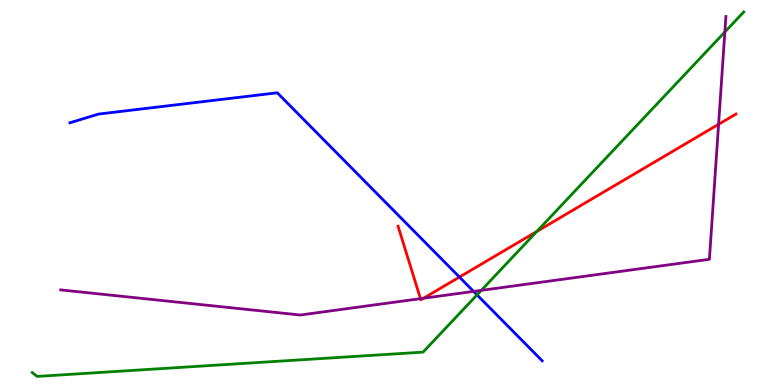[{'lines': ['blue', 'red'], 'intersections': [{'x': 5.93, 'y': 2.8}]}, {'lines': ['green', 'red'], 'intersections': [{'x': 6.93, 'y': 3.99}]}, {'lines': ['purple', 'red'], 'intersections': [{'x': 5.43, 'y': 2.24}, {'x': 5.46, 'y': 2.25}, {'x': 9.27, 'y': 6.77}]}, {'lines': ['blue', 'green'], 'intersections': [{'x': 6.16, 'y': 2.34}]}, {'lines': ['blue', 'purple'], 'intersections': [{'x': 6.11, 'y': 2.43}]}, {'lines': ['green', 'purple'], 'intersections': [{'x': 6.21, 'y': 2.46}, {'x': 9.35, 'y': 9.17}]}]